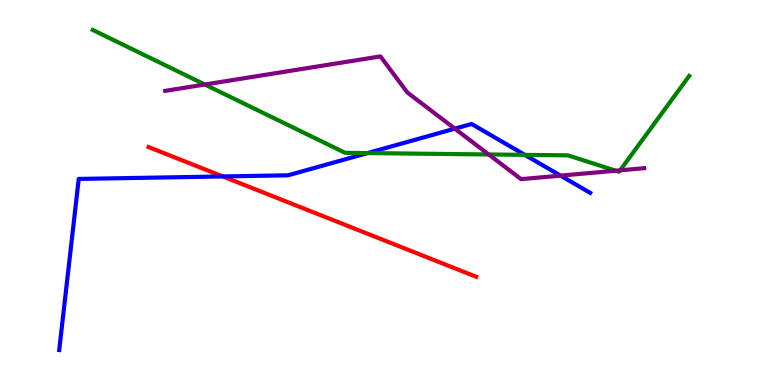[{'lines': ['blue', 'red'], 'intersections': [{'x': 2.88, 'y': 5.42}]}, {'lines': ['green', 'red'], 'intersections': []}, {'lines': ['purple', 'red'], 'intersections': []}, {'lines': ['blue', 'green'], 'intersections': [{'x': 4.74, 'y': 6.02}, {'x': 6.77, 'y': 5.98}]}, {'lines': ['blue', 'purple'], 'intersections': [{'x': 5.87, 'y': 6.66}, {'x': 7.23, 'y': 5.44}]}, {'lines': ['green', 'purple'], 'intersections': [{'x': 2.64, 'y': 7.8}, {'x': 6.31, 'y': 5.99}, {'x': 7.95, 'y': 5.57}, {'x': 8.0, 'y': 5.58}]}]